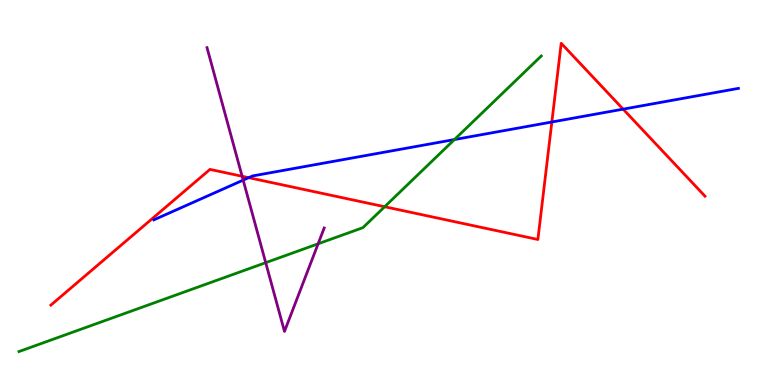[{'lines': ['blue', 'red'], 'intersections': [{'x': 3.21, 'y': 5.39}, {'x': 7.12, 'y': 6.83}, {'x': 8.04, 'y': 7.16}]}, {'lines': ['green', 'red'], 'intersections': [{'x': 4.96, 'y': 4.63}]}, {'lines': ['purple', 'red'], 'intersections': [{'x': 3.12, 'y': 5.42}]}, {'lines': ['blue', 'green'], 'intersections': [{'x': 5.86, 'y': 6.38}]}, {'lines': ['blue', 'purple'], 'intersections': [{'x': 3.14, 'y': 5.32}]}, {'lines': ['green', 'purple'], 'intersections': [{'x': 3.43, 'y': 3.18}, {'x': 4.1, 'y': 3.67}]}]